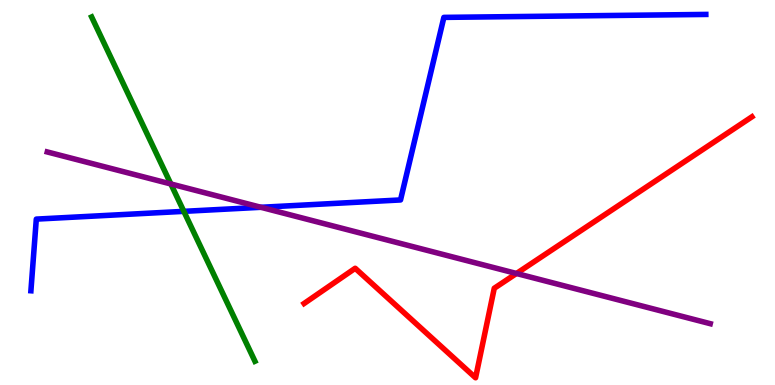[{'lines': ['blue', 'red'], 'intersections': []}, {'lines': ['green', 'red'], 'intersections': []}, {'lines': ['purple', 'red'], 'intersections': [{'x': 6.66, 'y': 2.9}]}, {'lines': ['blue', 'green'], 'intersections': [{'x': 2.37, 'y': 4.51}]}, {'lines': ['blue', 'purple'], 'intersections': [{'x': 3.37, 'y': 4.62}]}, {'lines': ['green', 'purple'], 'intersections': [{'x': 2.2, 'y': 5.22}]}]